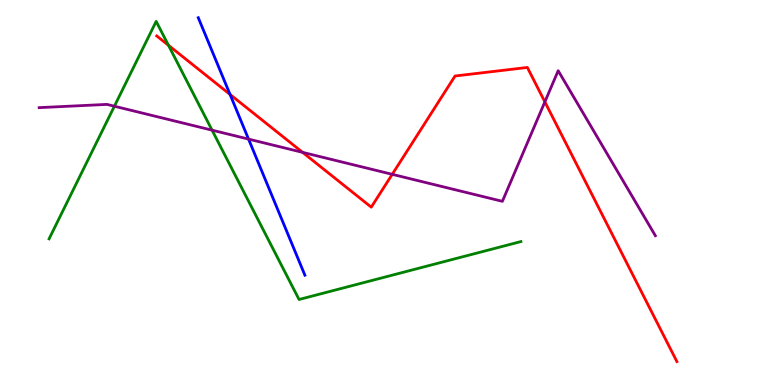[{'lines': ['blue', 'red'], 'intersections': [{'x': 2.97, 'y': 7.55}]}, {'lines': ['green', 'red'], 'intersections': [{'x': 2.17, 'y': 8.82}]}, {'lines': ['purple', 'red'], 'intersections': [{'x': 3.9, 'y': 6.04}, {'x': 5.06, 'y': 5.47}, {'x': 7.03, 'y': 7.35}]}, {'lines': ['blue', 'green'], 'intersections': []}, {'lines': ['blue', 'purple'], 'intersections': [{'x': 3.21, 'y': 6.39}]}, {'lines': ['green', 'purple'], 'intersections': [{'x': 1.48, 'y': 7.24}, {'x': 2.74, 'y': 6.62}]}]